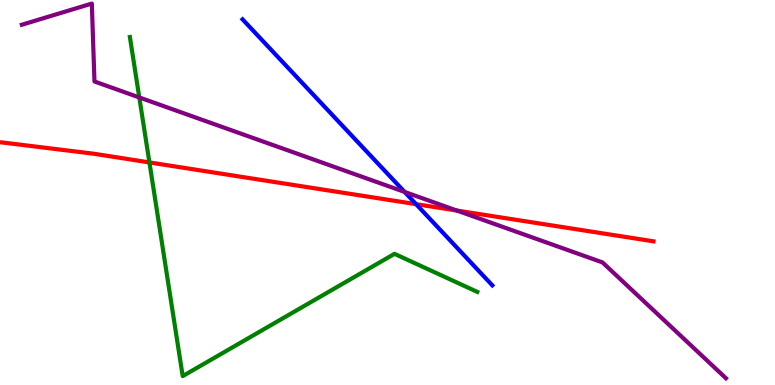[{'lines': ['blue', 'red'], 'intersections': [{'x': 5.37, 'y': 4.7}]}, {'lines': ['green', 'red'], 'intersections': [{'x': 1.93, 'y': 5.78}]}, {'lines': ['purple', 'red'], 'intersections': [{'x': 5.9, 'y': 4.53}]}, {'lines': ['blue', 'green'], 'intersections': []}, {'lines': ['blue', 'purple'], 'intersections': [{'x': 5.22, 'y': 5.01}]}, {'lines': ['green', 'purple'], 'intersections': [{'x': 1.8, 'y': 7.47}]}]